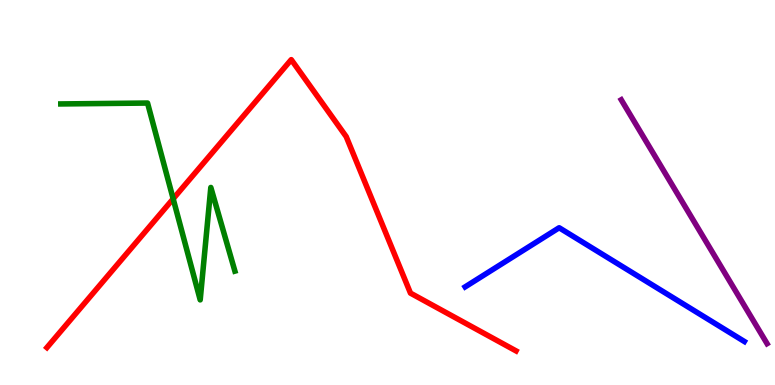[{'lines': ['blue', 'red'], 'intersections': []}, {'lines': ['green', 'red'], 'intersections': [{'x': 2.23, 'y': 4.84}]}, {'lines': ['purple', 'red'], 'intersections': []}, {'lines': ['blue', 'green'], 'intersections': []}, {'lines': ['blue', 'purple'], 'intersections': []}, {'lines': ['green', 'purple'], 'intersections': []}]